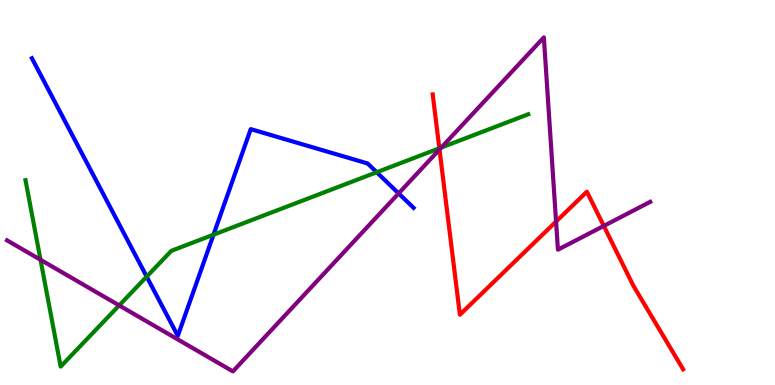[{'lines': ['blue', 'red'], 'intersections': []}, {'lines': ['green', 'red'], 'intersections': [{'x': 5.67, 'y': 6.15}]}, {'lines': ['purple', 'red'], 'intersections': [{'x': 5.67, 'y': 6.12}, {'x': 7.18, 'y': 4.25}, {'x': 7.79, 'y': 4.13}]}, {'lines': ['blue', 'green'], 'intersections': [{'x': 1.89, 'y': 2.81}, {'x': 2.76, 'y': 3.9}, {'x': 4.86, 'y': 5.53}]}, {'lines': ['blue', 'purple'], 'intersections': [{'x': 5.14, 'y': 4.98}]}, {'lines': ['green', 'purple'], 'intersections': [{'x': 0.523, 'y': 3.25}, {'x': 1.54, 'y': 2.07}, {'x': 5.69, 'y': 6.17}]}]